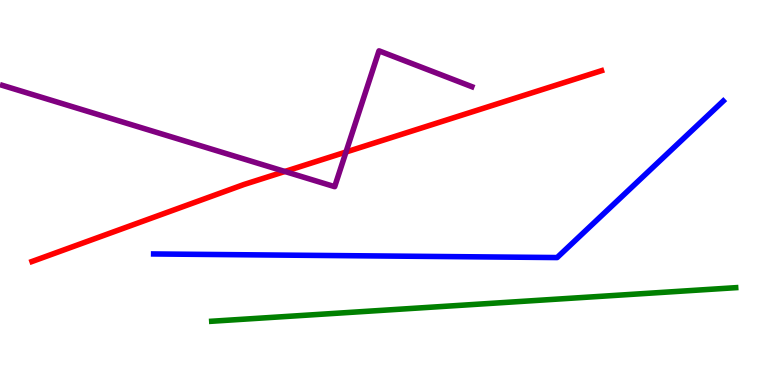[{'lines': ['blue', 'red'], 'intersections': []}, {'lines': ['green', 'red'], 'intersections': []}, {'lines': ['purple', 'red'], 'intersections': [{'x': 3.68, 'y': 5.55}, {'x': 4.46, 'y': 6.05}]}, {'lines': ['blue', 'green'], 'intersections': []}, {'lines': ['blue', 'purple'], 'intersections': []}, {'lines': ['green', 'purple'], 'intersections': []}]